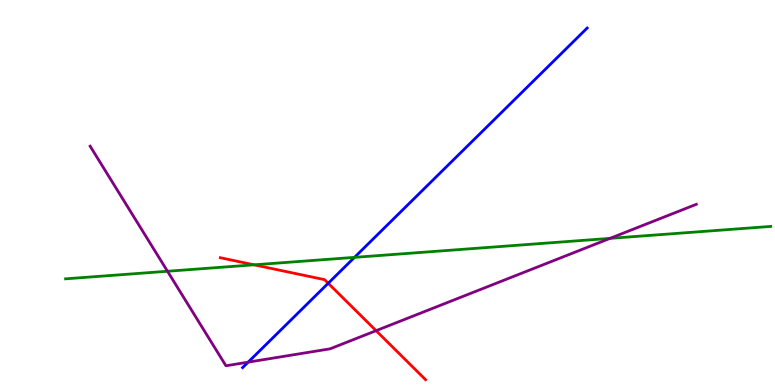[{'lines': ['blue', 'red'], 'intersections': [{'x': 4.24, 'y': 2.64}]}, {'lines': ['green', 'red'], 'intersections': [{'x': 3.28, 'y': 3.12}]}, {'lines': ['purple', 'red'], 'intersections': [{'x': 4.85, 'y': 1.41}]}, {'lines': ['blue', 'green'], 'intersections': [{'x': 4.57, 'y': 3.32}]}, {'lines': ['blue', 'purple'], 'intersections': [{'x': 3.2, 'y': 0.593}]}, {'lines': ['green', 'purple'], 'intersections': [{'x': 2.16, 'y': 2.95}, {'x': 7.87, 'y': 3.81}]}]